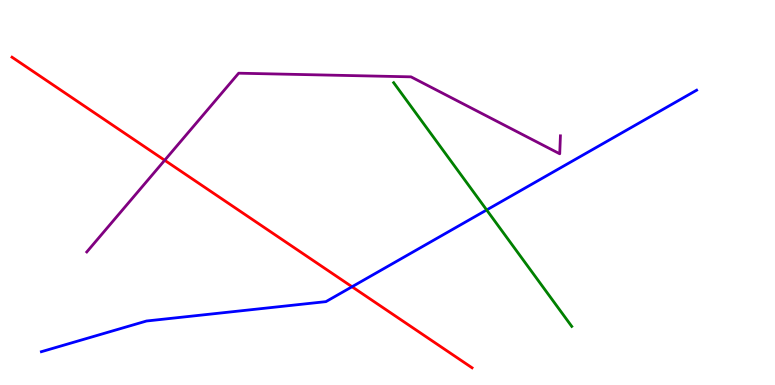[{'lines': ['blue', 'red'], 'intersections': [{'x': 4.54, 'y': 2.55}]}, {'lines': ['green', 'red'], 'intersections': []}, {'lines': ['purple', 'red'], 'intersections': [{'x': 2.13, 'y': 5.84}]}, {'lines': ['blue', 'green'], 'intersections': [{'x': 6.28, 'y': 4.55}]}, {'lines': ['blue', 'purple'], 'intersections': []}, {'lines': ['green', 'purple'], 'intersections': []}]